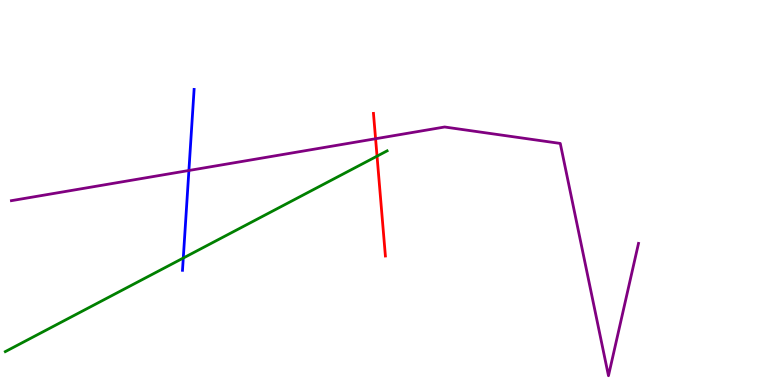[{'lines': ['blue', 'red'], 'intersections': []}, {'lines': ['green', 'red'], 'intersections': [{'x': 4.87, 'y': 5.94}]}, {'lines': ['purple', 'red'], 'intersections': [{'x': 4.85, 'y': 6.4}]}, {'lines': ['blue', 'green'], 'intersections': [{'x': 2.36, 'y': 3.3}]}, {'lines': ['blue', 'purple'], 'intersections': [{'x': 2.44, 'y': 5.57}]}, {'lines': ['green', 'purple'], 'intersections': []}]